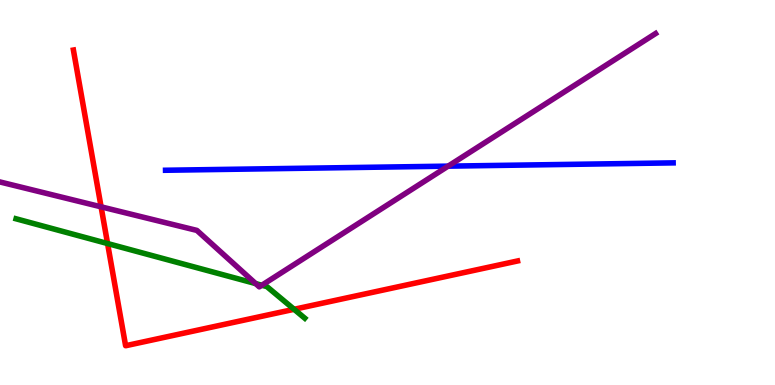[{'lines': ['blue', 'red'], 'intersections': []}, {'lines': ['green', 'red'], 'intersections': [{'x': 1.39, 'y': 3.67}, {'x': 3.79, 'y': 1.97}]}, {'lines': ['purple', 'red'], 'intersections': [{'x': 1.3, 'y': 4.63}]}, {'lines': ['blue', 'green'], 'intersections': []}, {'lines': ['blue', 'purple'], 'intersections': [{'x': 5.78, 'y': 5.68}]}, {'lines': ['green', 'purple'], 'intersections': [{'x': 3.3, 'y': 2.63}, {'x': 3.38, 'y': 2.59}]}]